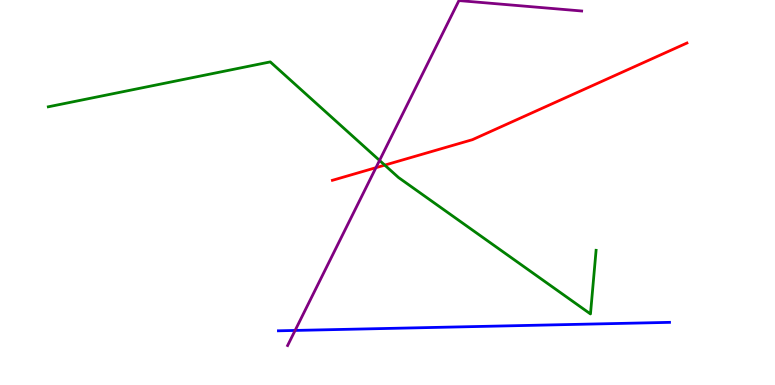[{'lines': ['blue', 'red'], 'intersections': []}, {'lines': ['green', 'red'], 'intersections': [{'x': 4.96, 'y': 5.71}]}, {'lines': ['purple', 'red'], 'intersections': [{'x': 4.85, 'y': 5.64}]}, {'lines': ['blue', 'green'], 'intersections': []}, {'lines': ['blue', 'purple'], 'intersections': [{'x': 3.81, 'y': 1.42}]}, {'lines': ['green', 'purple'], 'intersections': [{'x': 4.9, 'y': 5.83}]}]